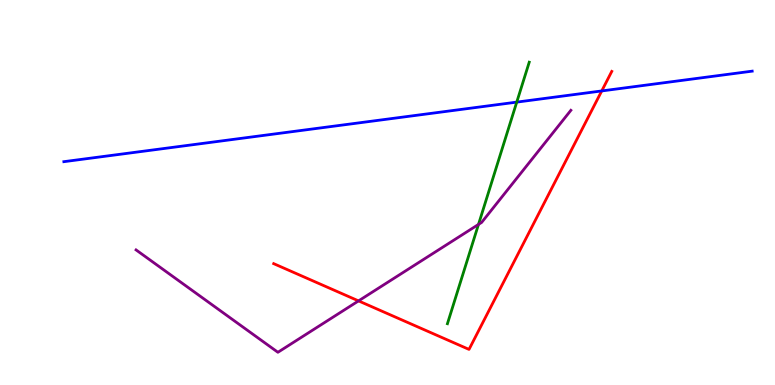[{'lines': ['blue', 'red'], 'intersections': [{'x': 7.76, 'y': 7.64}]}, {'lines': ['green', 'red'], 'intersections': []}, {'lines': ['purple', 'red'], 'intersections': [{'x': 4.63, 'y': 2.18}]}, {'lines': ['blue', 'green'], 'intersections': [{'x': 6.67, 'y': 7.35}]}, {'lines': ['blue', 'purple'], 'intersections': []}, {'lines': ['green', 'purple'], 'intersections': [{'x': 6.17, 'y': 4.17}]}]